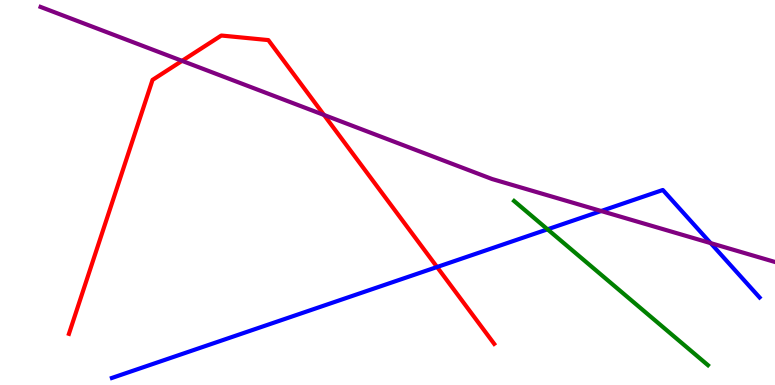[{'lines': ['blue', 'red'], 'intersections': [{'x': 5.64, 'y': 3.06}]}, {'lines': ['green', 'red'], 'intersections': []}, {'lines': ['purple', 'red'], 'intersections': [{'x': 2.35, 'y': 8.42}, {'x': 4.18, 'y': 7.01}]}, {'lines': ['blue', 'green'], 'intersections': [{'x': 7.06, 'y': 4.04}]}, {'lines': ['blue', 'purple'], 'intersections': [{'x': 7.76, 'y': 4.52}, {'x': 9.17, 'y': 3.69}]}, {'lines': ['green', 'purple'], 'intersections': []}]